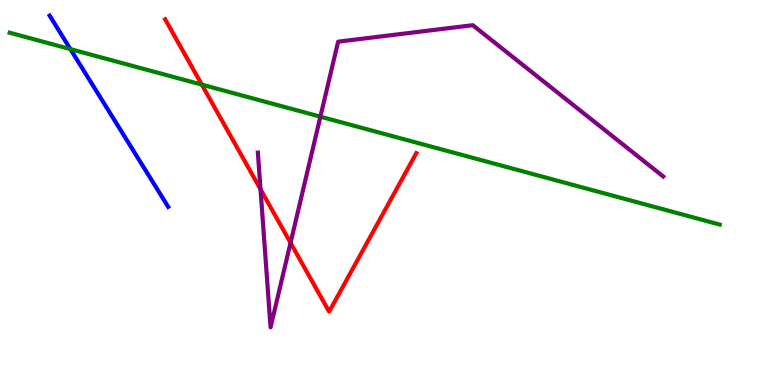[{'lines': ['blue', 'red'], 'intersections': []}, {'lines': ['green', 'red'], 'intersections': [{'x': 2.6, 'y': 7.8}]}, {'lines': ['purple', 'red'], 'intersections': [{'x': 3.36, 'y': 5.08}, {'x': 3.75, 'y': 3.69}]}, {'lines': ['blue', 'green'], 'intersections': [{'x': 0.908, 'y': 8.72}]}, {'lines': ['blue', 'purple'], 'intersections': []}, {'lines': ['green', 'purple'], 'intersections': [{'x': 4.13, 'y': 6.97}]}]